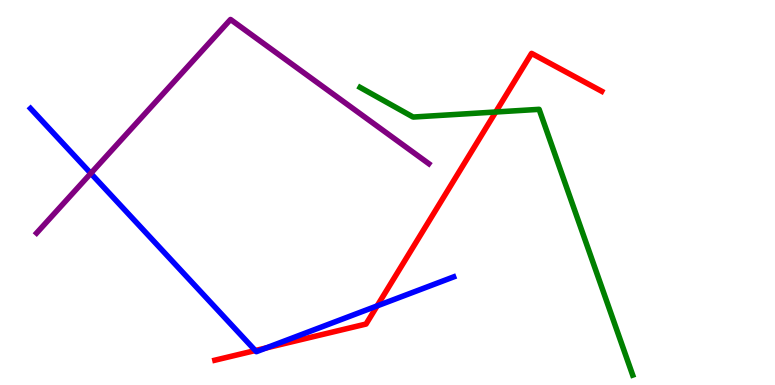[{'lines': ['blue', 'red'], 'intersections': [{'x': 3.29, 'y': 0.895}, {'x': 3.44, 'y': 0.963}, {'x': 4.87, 'y': 2.05}]}, {'lines': ['green', 'red'], 'intersections': [{'x': 6.4, 'y': 7.09}]}, {'lines': ['purple', 'red'], 'intersections': []}, {'lines': ['blue', 'green'], 'intersections': []}, {'lines': ['blue', 'purple'], 'intersections': [{'x': 1.17, 'y': 5.5}]}, {'lines': ['green', 'purple'], 'intersections': []}]